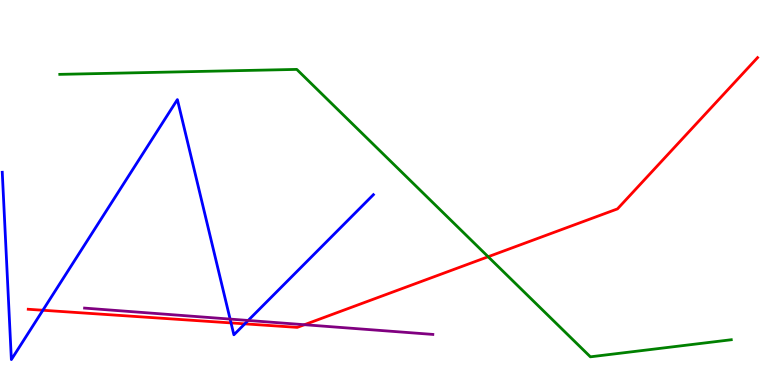[{'lines': ['blue', 'red'], 'intersections': [{'x': 0.553, 'y': 1.94}, {'x': 2.98, 'y': 1.61}, {'x': 3.16, 'y': 1.59}]}, {'lines': ['green', 'red'], 'intersections': [{'x': 6.3, 'y': 3.33}]}, {'lines': ['purple', 'red'], 'intersections': [{'x': 3.93, 'y': 1.57}]}, {'lines': ['blue', 'green'], 'intersections': []}, {'lines': ['blue', 'purple'], 'intersections': [{'x': 2.97, 'y': 1.71}, {'x': 3.2, 'y': 1.68}]}, {'lines': ['green', 'purple'], 'intersections': []}]